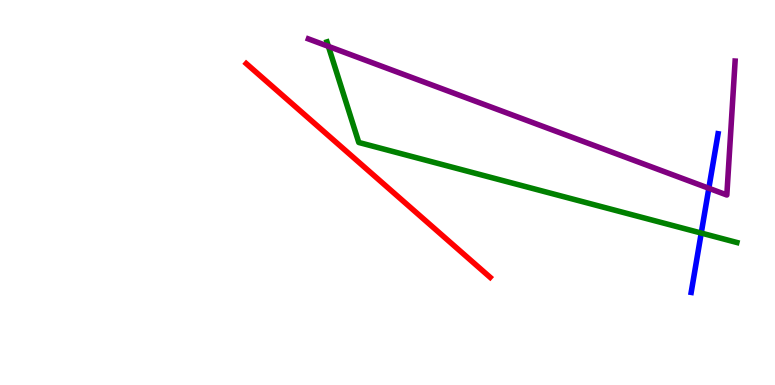[{'lines': ['blue', 'red'], 'intersections': []}, {'lines': ['green', 'red'], 'intersections': []}, {'lines': ['purple', 'red'], 'intersections': []}, {'lines': ['blue', 'green'], 'intersections': [{'x': 9.05, 'y': 3.95}]}, {'lines': ['blue', 'purple'], 'intersections': [{'x': 9.15, 'y': 5.11}]}, {'lines': ['green', 'purple'], 'intersections': [{'x': 4.24, 'y': 8.8}]}]